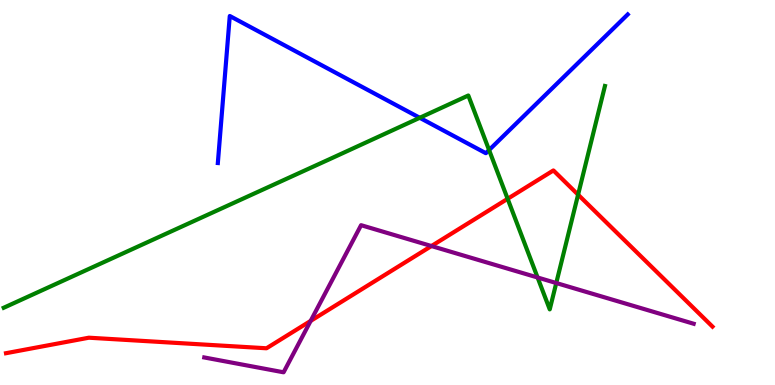[{'lines': ['blue', 'red'], 'intersections': []}, {'lines': ['green', 'red'], 'intersections': [{'x': 6.55, 'y': 4.84}, {'x': 7.46, 'y': 4.94}]}, {'lines': ['purple', 'red'], 'intersections': [{'x': 4.01, 'y': 1.66}, {'x': 5.57, 'y': 3.61}]}, {'lines': ['blue', 'green'], 'intersections': [{'x': 5.42, 'y': 6.94}, {'x': 6.31, 'y': 6.1}]}, {'lines': ['blue', 'purple'], 'intersections': []}, {'lines': ['green', 'purple'], 'intersections': [{'x': 6.94, 'y': 2.79}, {'x': 7.18, 'y': 2.65}]}]